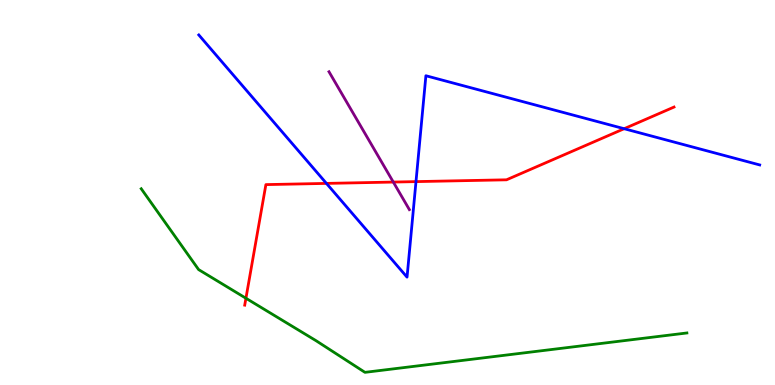[{'lines': ['blue', 'red'], 'intersections': [{'x': 4.21, 'y': 5.24}, {'x': 5.37, 'y': 5.28}, {'x': 8.05, 'y': 6.66}]}, {'lines': ['green', 'red'], 'intersections': [{'x': 3.17, 'y': 2.25}]}, {'lines': ['purple', 'red'], 'intersections': [{'x': 5.07, 'y': 5.27}]}, {'lines': ['blue', 'green'], 'intersections': []}, {'lines': ['blue', 'purple'], 'intersections': []}, {'lines': ['green', 'purple'], 'intersections': []}]